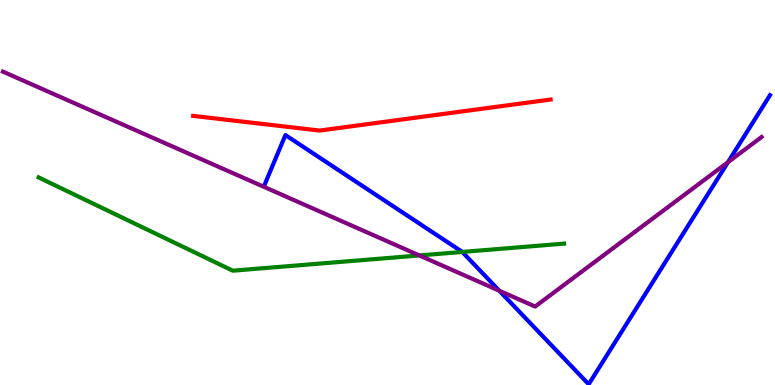[{'lines': ['blue', 'red'], 'intersections': []}, {'lines': ['green', 'red'], 'intersections': []}, {'lines': ['purple', 'red'], 'intersections': []}, {'lines': ['blue', 'green'], 'intersections': [{'x': 5.96, 'y': 3.46}]}, {'lines': ['blue', 'purple'], 'intersections': [{'x': 6.44, 'y': 2.45}, {'x': 9.39, 'y': 5.79}]}, {'lines': ['green', 'purple'], 'intersections': [{'x': 5.41, 'y': 3.36}]}]